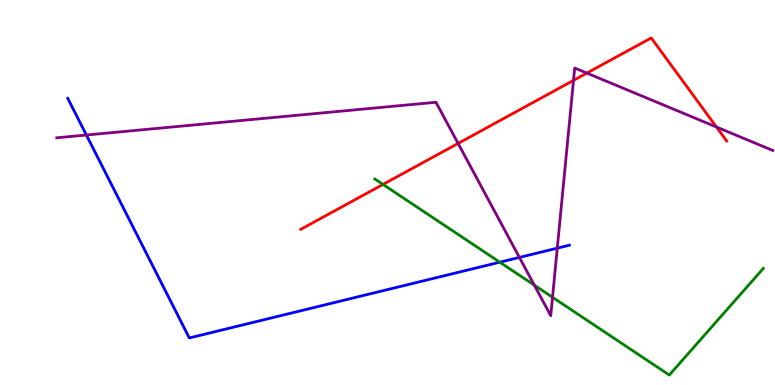[{'lines': ['blue', 'red'], 'intersections': []}, {'lines': ['green', 'red'], 'intersections': [{'x': 4.94, 'y': 5.21}]}, {'lines': ['purple', 'red'], 'intersections': [{'x': 5.91, 'y': 6.27}, {'x': 7.4, 'y': 7.91}, {'x': 7.57, 'y': 8.1}, {'x': 9.24, 'y': 6.7}]}, {'lines': ['blue', 'green'], 'intersections': [{'x': 6.45, 'y': 3.19}]}, {'lines': ['blue', 'purple'], 'intersections': [{'x': 1.11, 'y': 6.49}, {'x': 6.7, 'y': 3.31}, {'x': 7.19, 'y': 3.55}]}, {'lines': ['green', 'purple'], 'intersections': [{'x': 6.89, 'y': 2.59}, {'x': 7.13, 'y': 2.28}]}]